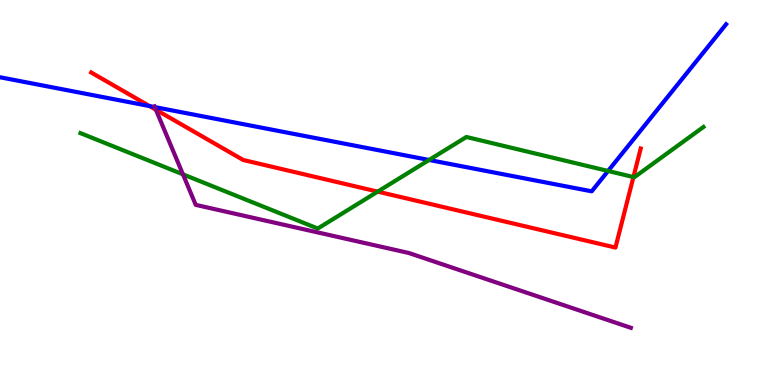[{'lines': ['blue', 'red'], 'intersections': [{'x': 1.93, 'y': 7.24}]}, {'lines': ['green', 'red'], 'intersections': [{'x': 4.87, 'y': 5.02}, {'x': 8.17, 'y': 5.4}]}, {'lines': ['purple', 'red'], 'intersections': [{'x': 2.01, 'y': 7.15}]}, {'lines': ['blue', 'green'], 'intersections': [{'x': 5.54, 'y': 5.84}, {'x': 7.85, 'y': 5.56}]}, {'lines': ['blue', 'purple'], 'intersections': [{'x': 2.0, 'y': 7.22}]}, {'lines': ['green', 'purple'], 'intersections': [{'x': 2.36, 'y': 5.47}]}]